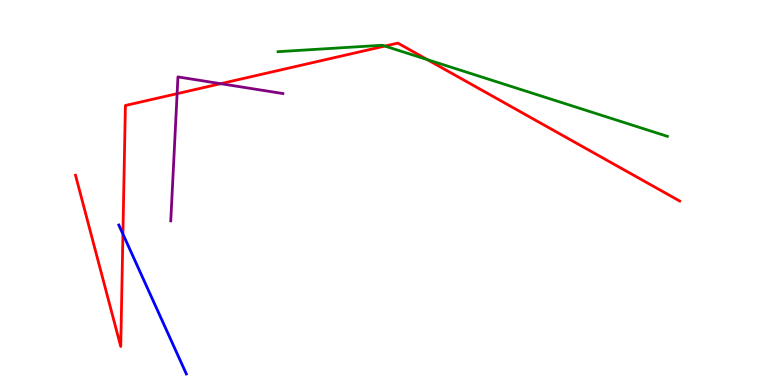[{'lines': ['blue', 'red'], 'intersections': [{'x': 1.59, 'y': 3.92}]}, {'lines': ['green', 'red'], 'intersections': [{'x': 4.97, 'y': 8.8}, {'x': 5.51, 'y': 8.45}]}, {'lines': ['purple', 'red'], 'intersections': [{'x': 2.29, 'y': 7.57}, {'x': 2.85, 'y': 7.83}]}, {'lines': ['blue', 'green'], 'intersections': []}, {'lines': ['blue', 'purple'], 'intersections': []}, {'lines': ['green', 'purple'], 'intersections': []}]